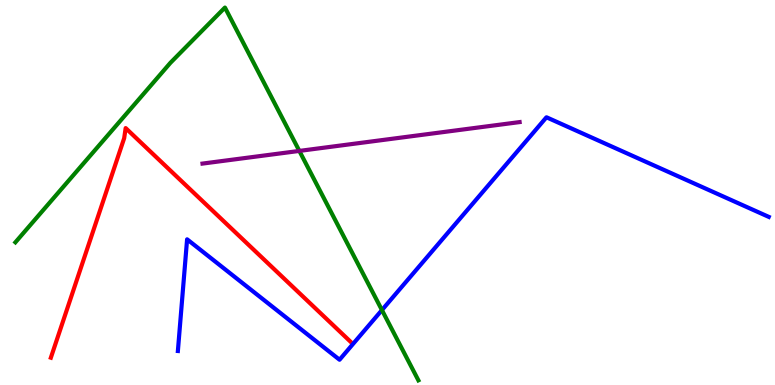[{'lines': ['blue', 'red'], 'intersections': []}, {'lines': ['green', 'red'], 'intersections': []}, {'lines': ['purple', 'red'], 'intersections': []}, {'lines': ['blue', 'green'], 'intersections': [{'x': 4.93, 'y': 1.95}]}, {'lines': ['blue', 'purple'], 'intersections': []}, {'lines': ['green', 'purple'], 'intersections': [{'x': 3.86, 'y': 6.08}]}]